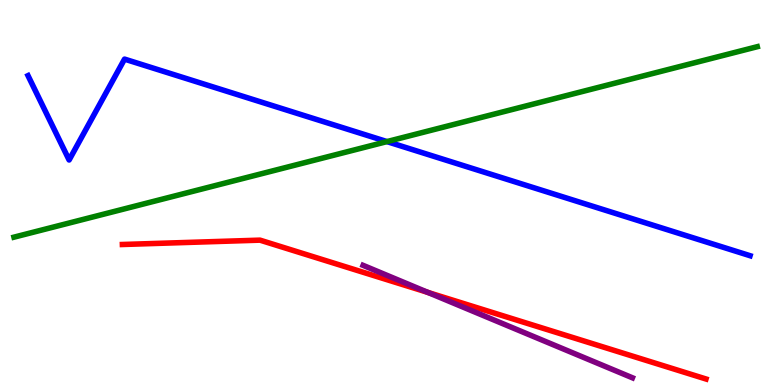[{'lines': ['blue', 'red'], 'intersections': []}, {'lines': ['green', 'red'], 'intersections': []}, {'lines': ['purple', 'red'], 'intersections': [{'x': 5.52, 'y': 2.4}]}, {'lines': ['blue', 'green'], 'intersections': [{'x': 4.99, 'y': 6.32}]}, {'lines': ['blue', 'purple'], 'intersections': []}, {'lines': ['green', 'purple'], 'intersections': []}]